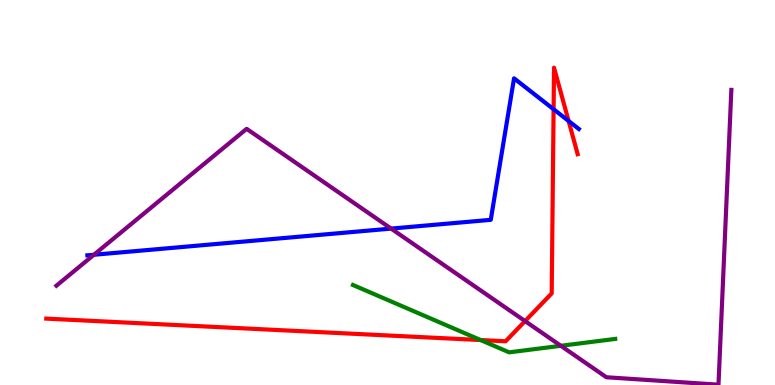[{'lines': ['blue', 'red'], 'intersections': [{'x': 7.14, 'y': 7.16}, {'x': 7.34, 'y': 6.86}]}, {'lines': ['green', 'red'], 'intersections': [{'x': 6.2, 'y': 1.17}]}, {'lines': ['purple', 'red'], 'intersections': [{'x': 6.77, 'y': 1.66}]}, {'lines': ['blue', 'green'], 'intersections': []}, {'lines': ['blue', 'purple'], 'intersections': [{'x': 1.21, 'y': 3.38}, {'x': 5.05, 'y': 4.06}]}, {'lines': ['green', 'purple'], 'intersections': [{'x': 7.24, 'y': 1.02}]}]